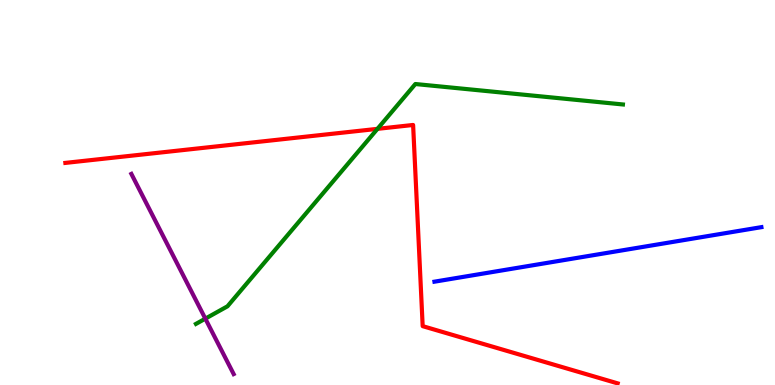[{'lines': ['blue', 'red'], 'intersections': []}, {'lines': ['green', 'red'], 'intersections': [{'x': 4.87, 'y': 6.65}]}, {'lines': ['purple', 'red'], 'intersections': []}, {'lines': ['blue', 'green'], 'intersections': []}, {'lines': ['blue', 'purple'], 'intersections': []}, {'lines': ['green', 'purple'], 'intersections': [{'x': 2.65, 'y': 1.72}]}]